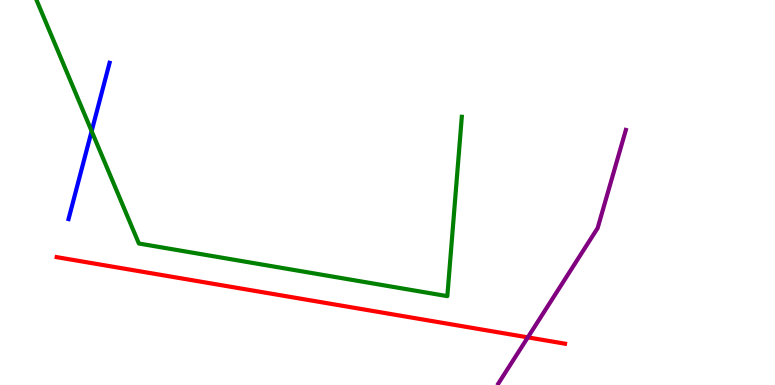[{'lines': ['blue', 'red'], 'intersections': []}, {'lines': ['green', 'red'], 'intersections': []}, {'lines': ['purple', 'red'], 'intersections': [{'x': 6.81, 'y': 1.24}]}, {'lines': ['blue', 'green'], 'intersections': [{'x': 1.18, 'y': 6.59}]}, {'lines': ['blue', 'purple'], 'intersections': []}, {'lines': ['green', 'purple'], 'intersections': []}]